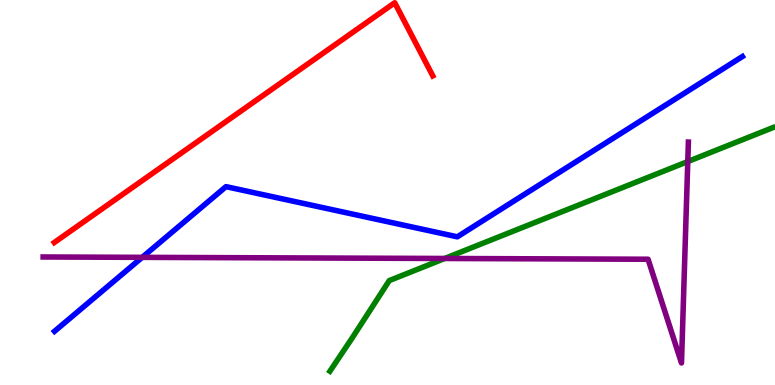[{'lines': ['blue', 'red'], 'intersections': []}, {'lines': ['green', 'red'], 'intersections': []}, {'lines': ['purple', 'red'], 'intersections': []}, {'lines': ['blue', 'green'], 'intersections': []}, {'lines': ['blue', 'purple'], 'intersections': [{'x': 1.83, 'y': 3.32}]}, {'lines': ['green', 'purple'], 'intersections': [{'x': 5.74, 'y': 3.29}, {'x': 8.87, 'y': 5.8}]}]